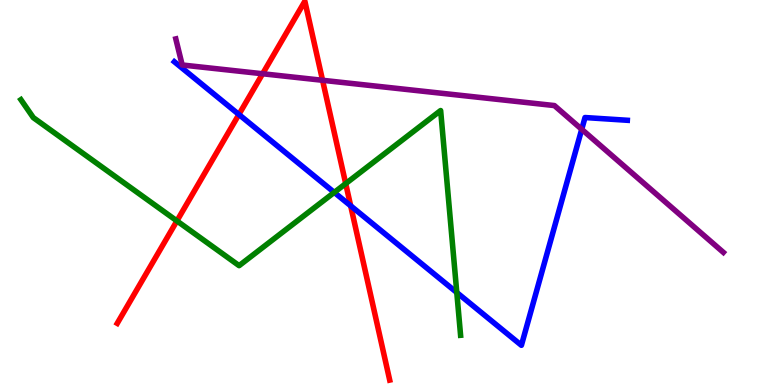[{'lines': ['blue', 'red'], 'intersections': [{'x': 3.08, 'y': 7.03}, {'x': 4.52, 'y': 4.65}]}, {'lines': ['green', 'red'], 'intersections': [{'x': 2.28, 'y': 4.26}, {'x': 4.46, 'y': 5.23}]}, {'lines': ['purple', 'red'], 'intersections': [{'x': 3.39, 'y': 8.08}, {'x': 4.16, 'y': 7.91}]}, {'lines': ['blue', 'green'], 'intersections': [{'x': 4.31, 'y': 5.0}, {'x': 5.89, 'y': 2.4}]}, {'lines': ['blue', 'purple'], 'intersections': [{'x': 7.51, 'y': 6.64}]}, {'lines': ['green', 'purple'], 'intersections': []}]